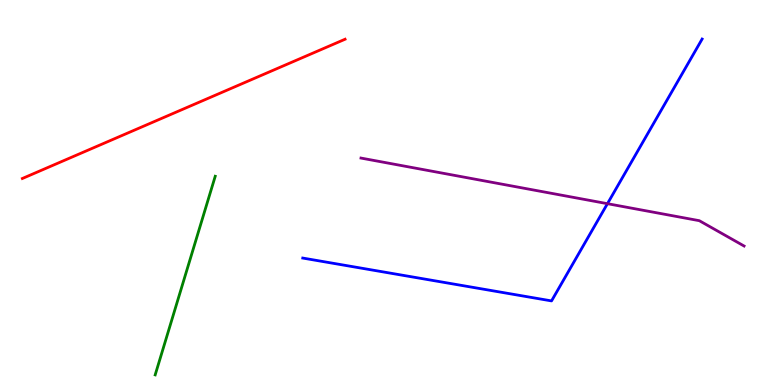[{'lines': ['blue', 'red'], 'intersections': []}, {'lines': ['green', 'red'], 'intersections': []}, {'lines': ['purple', 'red'], 'intersections': []}, {'lines': ['blue', 'green'], 'intersections': []}, {'lines': ['blue', 'purple'], 'intersections': [{'x': 7.84, 'y': 4.71}]}, {'lines': ['green', 'purple'], 'intersections': []}]